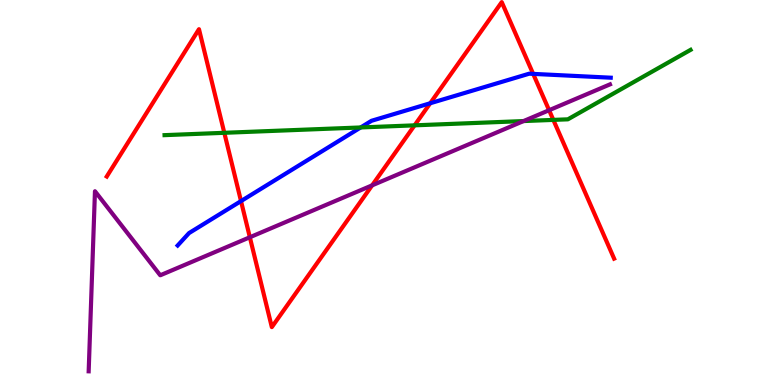[{'lines': ['blue', 'red'], 'intersections': [{'x': 3.11, 'y': 4.78}, {'x': 5.55, 'y': 7.32}, {'x': 6.88, 'y': 8.08}]}, {'lines': ['green', 'red'], 'intersections': [{'x': 2.89, 'y': 6.55}, {'x': 5.35, 'y': 6.74}, {'x': 7.14, 'y': 6.89}]}, {'lines': ['purple', 'red'], 'intersections': [{'x': 3.22, 'y': 3.84}, {'x': 4.8, 'y': 5.19}, {'x': 7.09, 'y': 7.14}]}, {'lines': ['blue', 'green'], 'intersections': [{'x': 4.65, 'y': 6.69}]}, {'lines': ['blue', 'purple'], 'intersections': []}, {'lines': ['green', 'purple'], 'intersections': [{'x': 6.76, 'y': 6.86}]}]